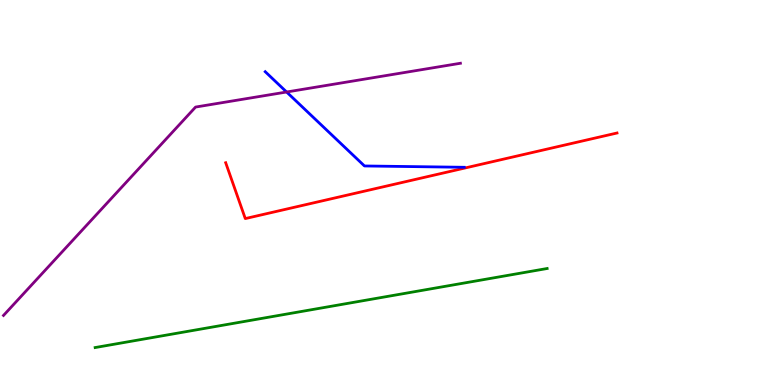[{'lines': ['blue', 'red'], 'intersections': []}, {'lines': ['green', 'red'], 'intersections': []}, {'lines': ['purple', 'red'], 'intersections': []}, {'lines': ['blue', 'green'], 'intersections': []}, {'lines': ['blue', 'purple'], 'intersections': [{'x': 3.7, 'y': 7.61}]}, {'lines': ['green', 'purple'], 'intersections': []}]